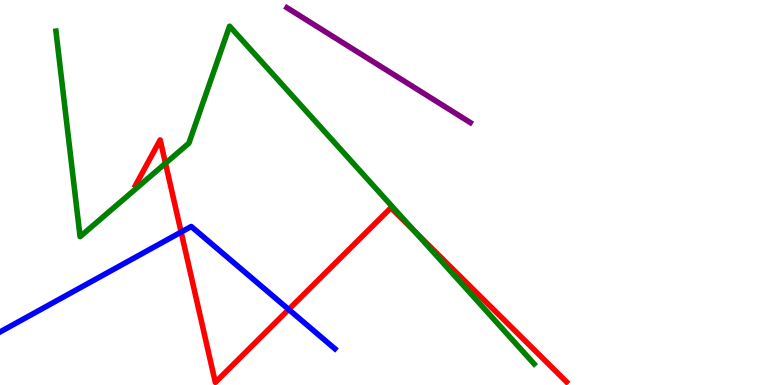[{'lines': ['blue', 'red'], 'intersections': [{'x': 2.34, 'y': 3.97}, {'x': 3.73, 'y': 1.96}]}, {'lines': ['green', 'red'], 'intersections': [{'x': 2.14, 'y': 5.76}, {'x': 5.34, 'y': 4.01}]}, {'lines': ['purple', 'red'], 'intersections': []}, {'lines': ['blue', 'green'], 'intersections': []}, {'lines': ['blue', 'purple'], 'intersections': []}, {'lines': ['green', 'purple'], 'intersections': []}]